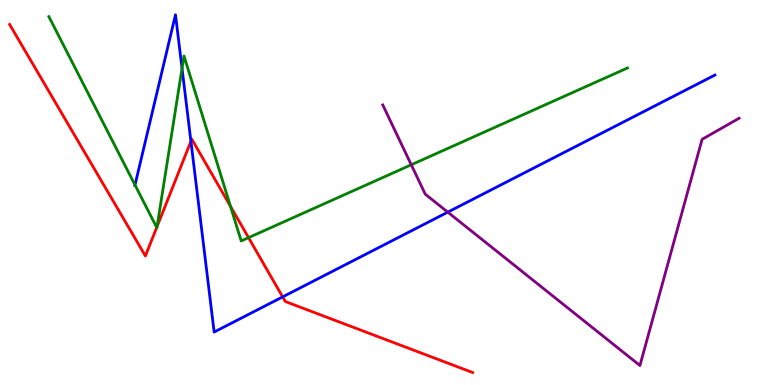[{'lines': ['blue', 'red'], 'intersections': [{'x': 2.46, 'y': 6.33}, {'x': 3.65, 'y': 2.29}]}, {'lines': ['green', 'red'], 'intersections': [{'x': 2.02, 'y': 4.09}, {'x': 2.03, 'y': 4.12}, {'x': 2.97, 'y': 4.64}, {'x': 3.21, 'y': 3.83}]}, {'lines': ['purple', 'red'], 'intersections': []}, {'lines': ['blue', 'green'], 'intersections': [{'x': 1.74, 'y': 5.2}, {'x': 2.35, 'y': 8.22}]}, {'lines': ['blue', 'purple'], 'intersections': [{'x': 5.78, 'y': 4.49}]}, {'lines': ['green', 'purple'], 'intersections': [{'x': 5.31, 'y': 5.72}]}]